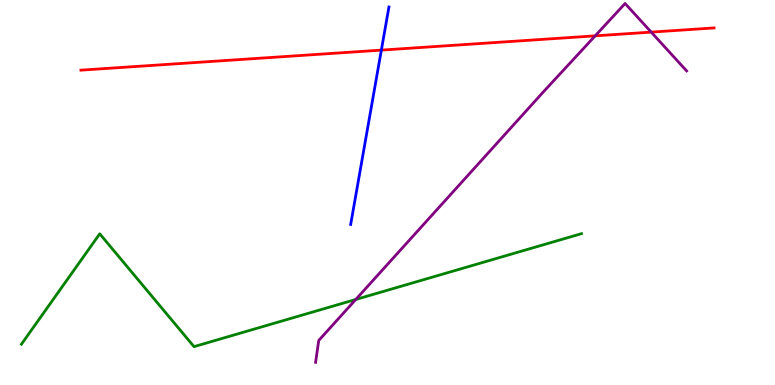[{'lines': ['blue', 'red'], 'intersections': [{'x': 4.92, 'y': 8.7}]}, {'lines': ['green', 'red'], 'intersections': []}, {'lines': ['purple', 'red'], 'intersections': [{'x': 7.68, 'y': 9.07}, {'x': 8.4, 'y': 9.17}]}, {'lines': ['blue', 'green'], 'intersections': []}, {'lines': ['blue', 'purple'], 'intersections': []}, {'lines': ['green', 'purple'], 'intersections': [{'x': 4.59, 'y': 2.22}]}]